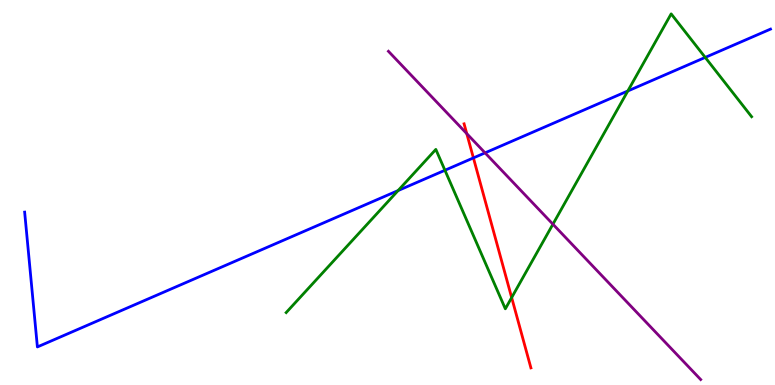[{'lines': ['blue', 'red'], 'intersections': [{'x': 6.11, 'y': 5.9}]}, {'lines': ['green', 'red'], 'intersections': [{'x': 6.6, 'y': 2.27}]}, {'lines': ['purple', 'red'], 'intersections': [{'x': 6.02, 'y': 6.53}]}, {'lines': ['blue', 'green'], 'intersections': [{'x': 5.14, 'y': 5.05}, {'x': 5.74, 'y': 5.58}, {'x': 8.1, 'y': 7.64}, {'x': 9.1, 'y': 8.51}]}, {'lines': ['blue', 'purple'], 'intersections': [{'x': 6.26, 'y': 6.03}]}, {'lines': ['green', 'purple'], 'intersections': [{'x': 7.13, 'y': 4.18}]}]